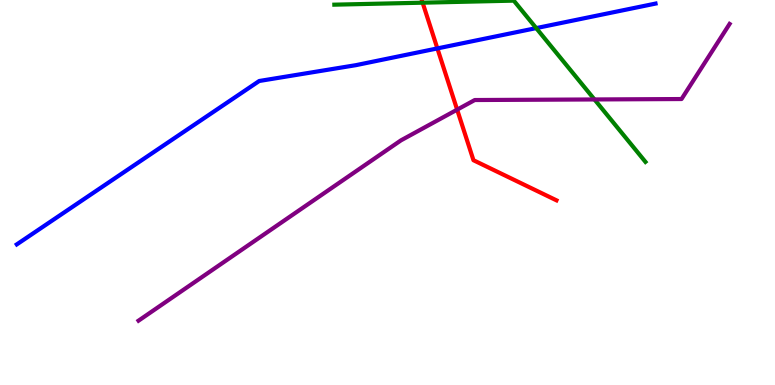[{'lines': ['blue', 'red'], 'intersections': [{'x': 5.64, 'y': 8.74}]}, {'lines': ['green', 'red'], 'intersections': [{'x': 5.45, 'y': 9.93}]}, {'lines': ['purple', 'red'], 'intersections': [{'x': 5.9, 'y': 7.15}]}, {'lines': ['blue', 'green'], 'intersections': [{'x': 6.92, 'y': 9.27}]}, {'lines': ['blue', 'purple'], 'intersections': []}, {'lines': ['green', 'purple'], 'intersections': [{'x': 7.67, 'y': 7.42}]}]